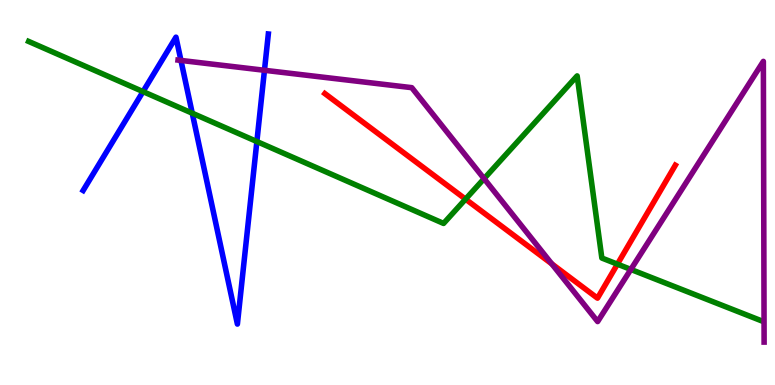[{'lines': ['blue', 'red'], 'intersections': []}, {'lines': ['green', 'red'], 'intersections': [{'x': 6.01, 'y': 4.83}, {'x': 7.97, 'y': 3.14}]}, {'lines': ['purple', 'red'], 'intersections': [{'x': 7.12, 'y': 3.15}]}, {'lines': ['blue', 'green'], 'intersections': [{'x': 1.85, 'y': 7.62}, {'x': 2.48, 'y': 7.06}, {'x': 3.31, 'y': 6.32}]}, {'lines': ['blue', 'purple'], 'intersections': [{'x': 2.33, 'y': 8.43}, {'x': 3.41, 'y': 8.17}]}, {'lines': ['green', 'purple'], 'intersections': [{'x': 6.25, 'y': 5.36}, {'x': 8.14, 'y': 3.0}]}]